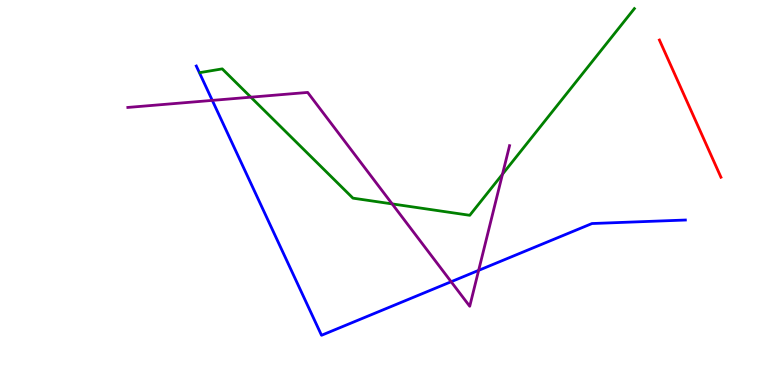[{'lines': ['blue', 'red'], 'intersections': []}, {'lines': ['green', 'red'], 'intersections': []}, {'lines': ['purple', 'red'], 'intersections': []}, {'lines': ['blue', 'green'], 'intersections': []}, {'lines': ['blue', 'purple'], 'intersections': [{'x': 2.74, 'y': 7.39}, {'x': 5.82, 'y': 2.68}, {'x': 6.18, 'y': 2.98}]}, {'lines': ['green', 'purple'], 'intersections': [{'x': 3.24, 'y': 7.48}, {'x': 5.06, 'y': 4.7}, {'x': 6.48, 'y': 5.48}]}]